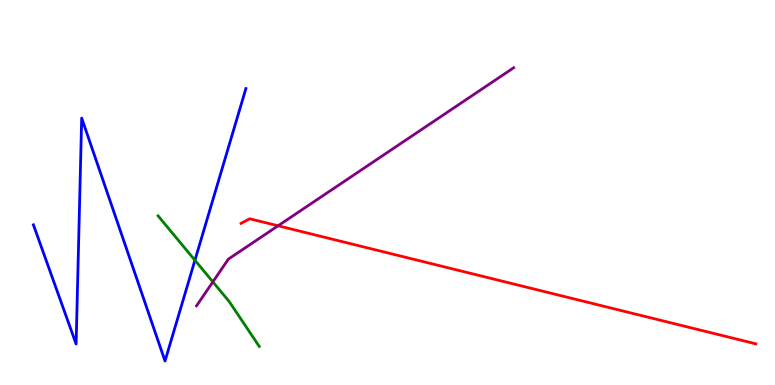[{'lines': ['blue', 'red'], 'intersections': []}, {'lines': ['green', 'red'], 'intersections': []}, {'lines': ['purple', 'red'], 'intersections': [{'x': 3.59, 'y': 4.14}]}, {'lines': ['blue', 'green'], 'intersections': [{'x': 2.52, 'y': 3.24}]}, {'lines': ['blue', 'purple'], 'intersections': []}, {'lines': ['green', 'purple'], 'intersections': [{'x': 2.75, 'y': 2.68}]}]